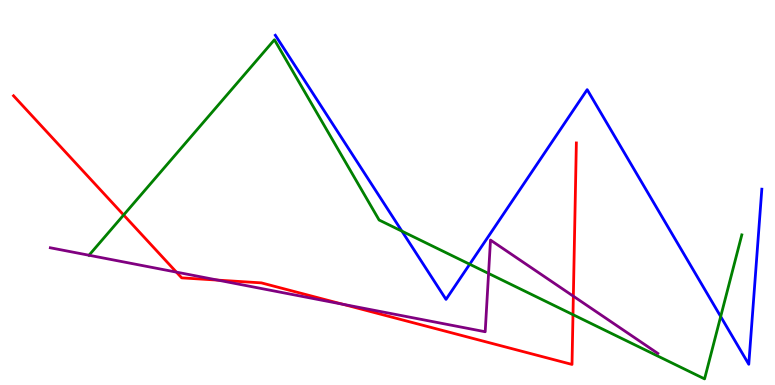[{'lines': ['blue', 'red'], 'intersections': []}, {'lines': ['green', 'red'], 'intersections': [{'x': 1.6, 'y': 4.42}, {'x': 7.39, 'y': 1.83}]}, {'lines': ['purple', 'red'], 'intersections': [{'x': 2.28, 'y': 2.93}, {'x': 2.81, 'y': 2.72}, {'x': 4.42, 'y': 2.1}, {'x': 7.4, 'y': 2.31}]}, {'lines': ['blue', 'green'], 'intersections': [{'x': 5.19, 'y': 4.0}, {'x': 6.06, 'y': 3.14}, {'x': 9.3, 'y': 1.78}]}, {'lines': ['blue', 'purple'], 'intersections': []}, {'lines': ['green', 'purple'], 'intersections': [{'x': 1.15, 'y': 3.37}, {'x': 6.3, 'y': 2.9}]}]